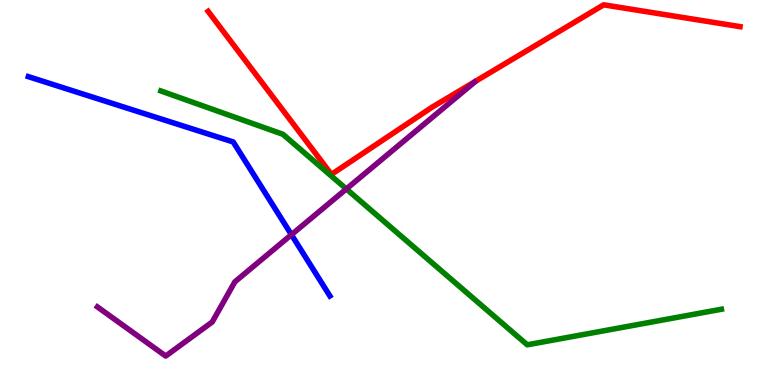[{'lines': ['blue', 'red'], 'intersections': []}, {'lines': ['green', 'red'], 'intersections': []}, {'lines': ['purple', 'red'], 'intersections': []}, {'lines': ['blue', 'green'], 'intersections': []}, {'lines': ['blue', 'purple'], 'intersections': [{'x': 3.76, 'y': 3.9}]}, {'lines': ['green', 'purple'], 'intersections': [{'x': 4.47, 'y': 5.09}]}]